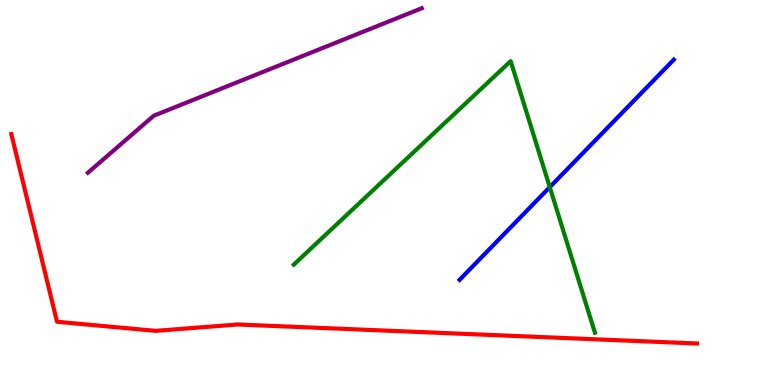[{'lines': ['blue', 'red'], 'intersections': []}, {'lines': ['green', 'red'], 'intersections': []}, {'lines': ['purple', 'red'], 'intersections': []}, {'lines': ['blue', 'green'], 'intersections': [{'x': 7.09, 'y': 5.14}]}, {'lines': ['blue', 'purple'], 'intersections': []}, {'lines': ['green', 'purple'], 'intersections': []}]